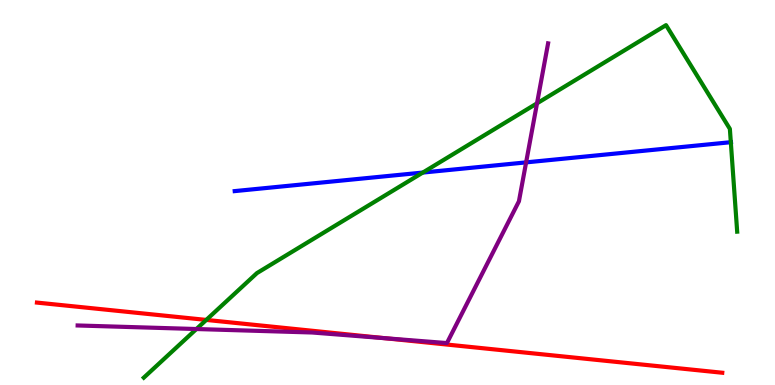[{'lines': ['blue', 'red'], 'intersections': []}, {'lines': ['green', 'red'], 'intersections': [{'x': 2.66, 'y': 1.69}]}, {'lines': ['purple', 'red'], 'intersections': [{'x': 4.97, 'y': 1.22}]}, {'lines': ['blue', 'green'], 'intersections': [{'x': 5.46, 'y': 5.52}, {'x': 9.43, 'y': 6.31}]}, {'lines': ['blue', 'purple'], 'intersections': [{'x': 6.79, 'y': 5.78}]}, {'lines': ['green', 'purple'], 'intersections': [{'x': 2.53, 'y': 1.45}, {'x': 6.93, 'y': 7.32}]}]